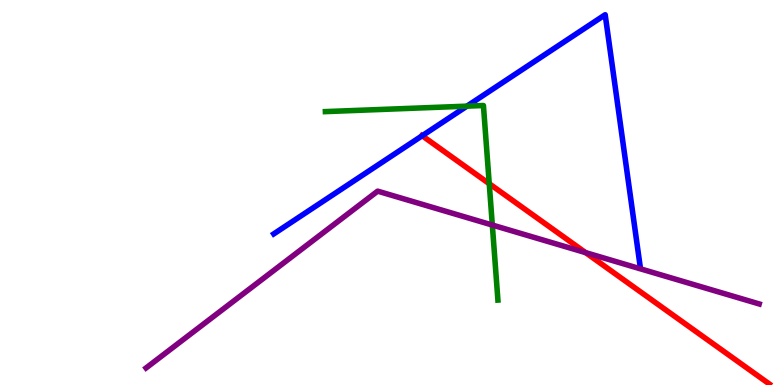[{'lines': ['blue', 'red'], 'intersections': [{'x': 5.45, 'y': 6.47}]}, {'lines': ['green', 'red'], 'intersections': [{'x': 6.31, 'y': 5.23}]}, {'lines': ['purple', 'red'], 'intersections': [{'x': 7.56, 'y': 3.44}]}, {'lines': ['blue', 'green'], 'intersections': [{'x': 6.02, 'y': 7.24}]}, {'lines': ['blue', 'purple'], 'intersections': []}, {'lines': ['green', 'purple'], 'intersections': [{'x': 6.35, 'y': 4.15}]}]